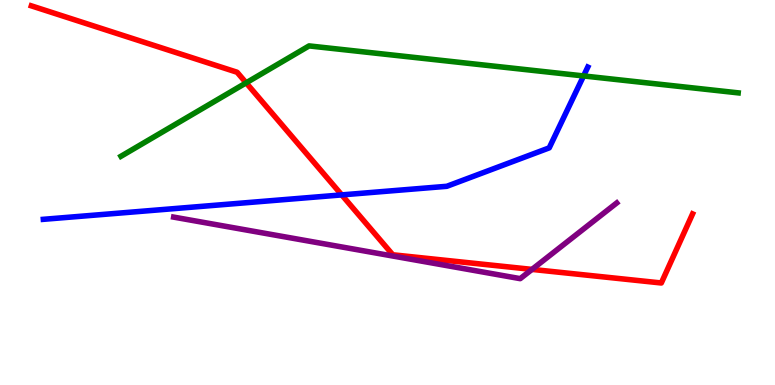[{'lines': ['blue', 'red'], 'intersections': [{'x': 4.41, 'y': 4.94}]}, {'lines': ['green', 'red'], 'intersections': [{'x': 3.18, 'y': 7.85}]}, {'lines': ['purple', 'red'], 'intersections': [{'x': 6.86, 'y': 3.0}]}, {'lines': ['blue', 'green'], 'intersections': [{'x': 7.53, 'y': 8.03}]}, {'lines': ['blue', 'purple'], 'intersections': []}, {'lines': ['green', 'purple'], 'intersections': []}]